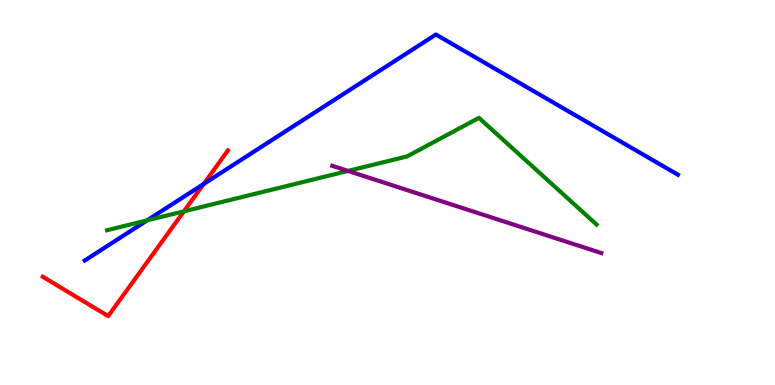[{'lines': ['blue', 'red'], 'intersections': [{'x': 2.63, 'y': 5.22}]}, {'lines': ['green', 'red'], 'intersections': [{'x': 2.37, 'y': 4.51}]}, {'lines': ['purple', 'red'], 'intersections': []}, {'lines': ['blue', 'green'], 'intersections': [{'x': 1.9, 'y': 4.28}]}, {'lines': ['blue', 'purple'], 'intersections': []}, {'lines': ['green', 'purple'], 'intersections': [{'x': 4.49, 'y': 5.56}]}]